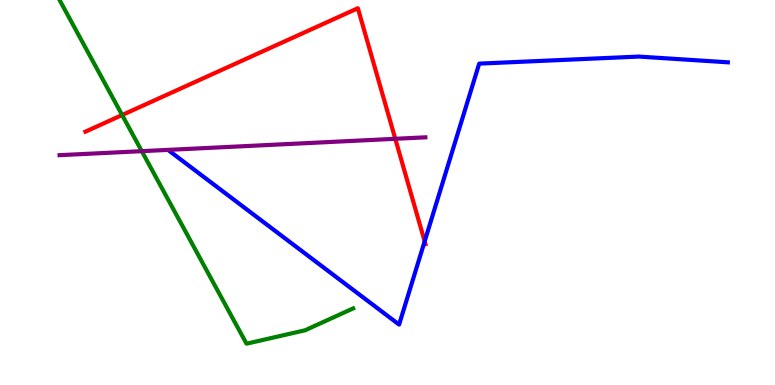[{'lines': ['blue', 'red'], 'intersections': [{'x': 5.48, 'y': 3.73}]}, {'lines': ['green', 'red'], 'intersections': [{'x': 1.58, 'y': 7.01}]}, {'lines': ['purple', 'red'], 'intersections': [{'x': 5.1, 'y': 6.39}]}, {'lines': ['blue', 'green'], 'intersections': []}, {'lines': ['blue', 'purple'], 'intersections': []}, {'lines': ['green', 'purple'], 'intersections': [{'x': 1.83, 'y': 6.07}]}]